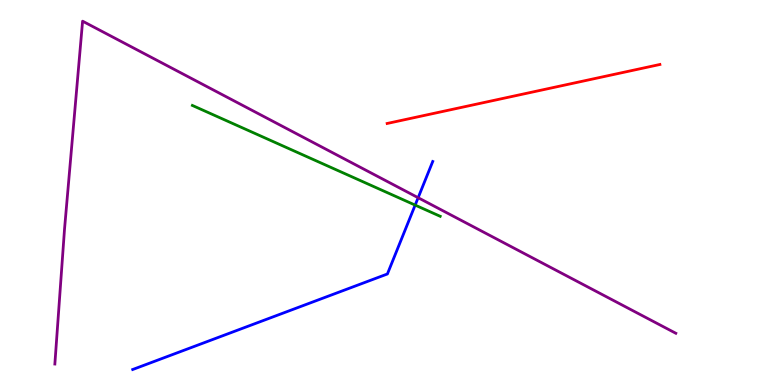[{'lines': ['blue', 'red'], 'intersections': []}, {'lines': ['green', 'red'], 'intersections': []}, {'lines': ['purple', 'red'], 'intersections': []}, {'lines': ['blue', 'green'], 'intersections': [{'x': 5.36, 'y': 4.67}]}, {'lines': ['blue', 'purple'], 'intersections': [{'x': 5.4, 'y': 4.86}]}, {'lines': ['green', 'purple'], 'intersections': []}]